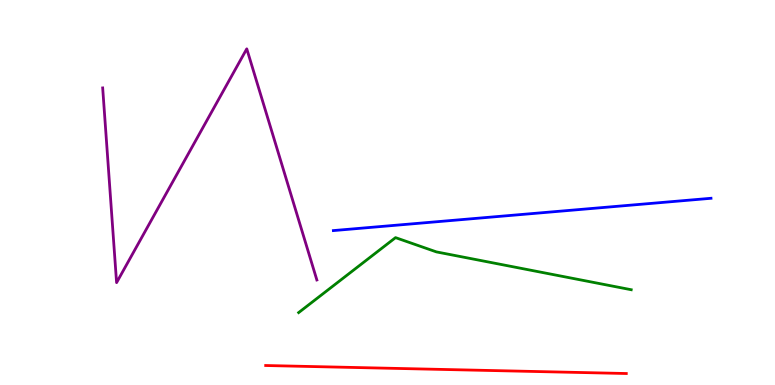[{'lines': ['blue', 'red'], 'intersections': []}, {'lines': ['green', 'red'], 'intersections': []}, {'lines': ['purple', 'red'], 'intersections': []}, {'lines': ['blue', 'green'], 'intersections': []}, {'lines': ['blue', 'purple'], 'intersections': []}, {'lines': ['green', 'purple'], 'intersections': []}]